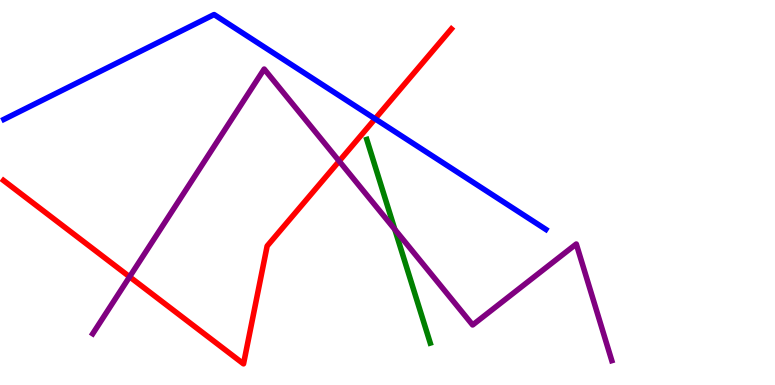[{'lines': ['blue', 'red'], 'intersections': [{'x': 4.84, 'y': 6.91}]}, {'lines': ['green', 'red'], 'intersections': []}, {'lines': ['purple', 'red'], 'intersections': [{'x': 1.67, 'y': 2.81}, {'x': 4.38, 'y': 5.81}]}, {'lines': ['blue', 'green'], 'intersections': []}, {'lines': ['blue', 'purple'], 'intersections': []}, {'lines': ['green', 'purple'], 'intersections': [{'x': 5.09, 'y': 4.04}]}]